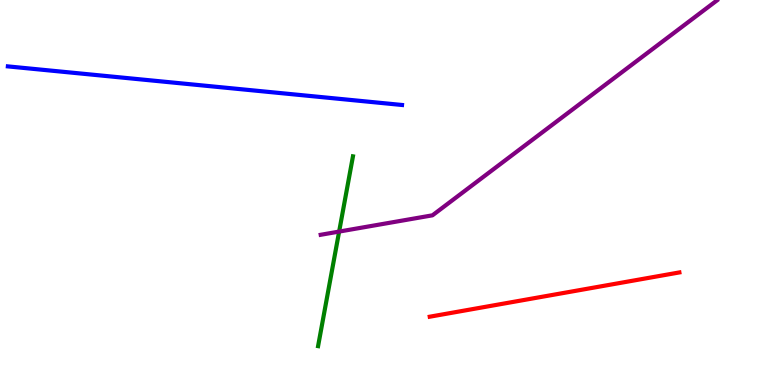[{'lines': ['blue', 'red'], 'intersections': []}, {'lines': ['green', 'red'], 'intersections': []}, {'lines': ['purple', 'red'], 'intersections': []}, {'lines': ['blue', 'green'], 'intersections': []}, {'lines': ['blue', 'purple'], 'intersections': []}, {'lines': ['green', 'purple'], 'intersections': [{'x': 4.38, 'y': 3.98}]}]